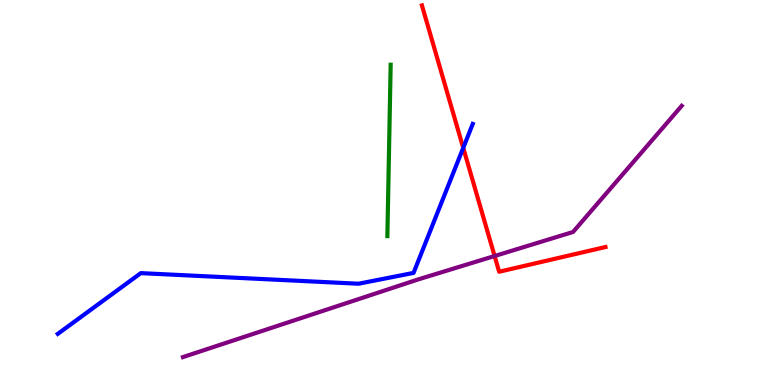[{'lines': ['blue', 'red'], 'intersections': [{'x': 5.98, 'y': 6.16}]}, {'lines': ['green', 'red'], 'intersections': []}, {'lines': ['purple', 'red'], 'intersections': [{'x': 6.38, 'y': 3.35}]}, {'lines': ['blue', 'green'], 'intersections': []}, {'lines': ['blue', 'purple'], 'intersections': []}, {'lines': ['green', 'purple'], 'intersections': []}]